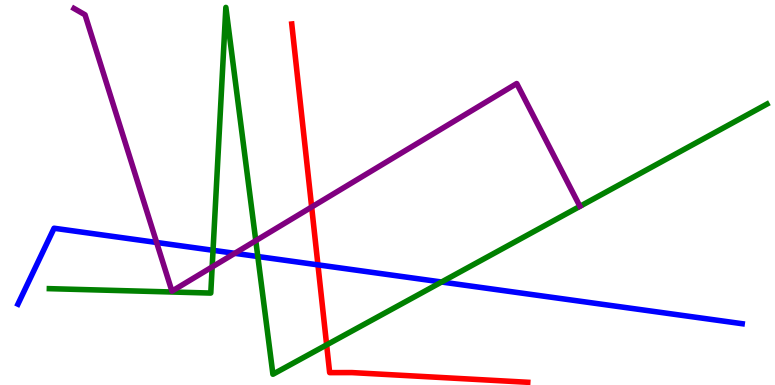[{'lines': ['blue', 'red'], 'intersections': [{'x': 4.1, 'y': 3.12}]}, {'lines': ['green', 'red'], 'intersections': [{'x': 4.21, 'y': 1.04}]}, {'lines': ['purple', 'red'], 'intersections': [{'x': 4.02, 'y': 4.62}]}, {'lines': ['blue', 'green'], 'intersections': [{'x': 2.75, 'y': 3.5}, {'x': 3.33, 'y': 3.34}, {'x': 5.7, 'y': 2.68}]}, {'lines': ['blue', 'purple'], 'intersections': [{'x': 2.02, 'y': 3.7}, {'x': 3.03, 'y': 3.42}]}, {'lines': ['green', 'purple'], 'intersections': [{'x': 2.74, 'y': 3.07}, {'x': 3.3, 'y': 3.75}]}]